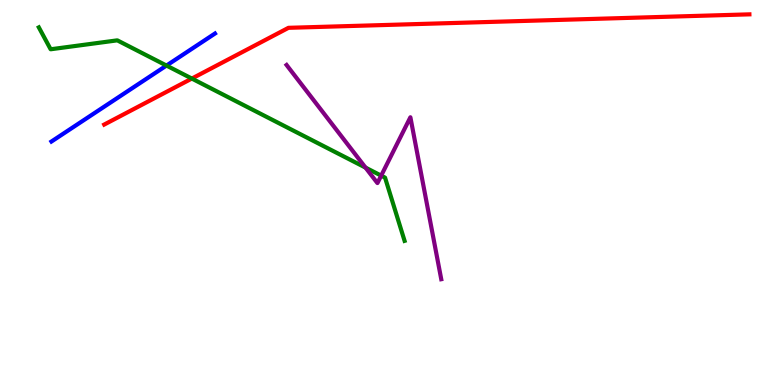[{'lines': ['blue', 'red'], 'intersections': []}, {'lines': ['green', 'red'], 'intersections': [{'x': 2.48, 'y': 7.96}]}, {'lines': ['purple', 'red'], 'intersections': []}, {'lines': ['blue', 'green'], 'intersections': [{'x': 2.15, 'y': 8.3}]}, {'lines': ['blue', 'purple'], 'intersections': []}, {'lines': ['green', 'purple'], 'intersections': [{'x': 4.72, 'y': 5.65}, {'x': 4.92, 'y': 5.44}]}]